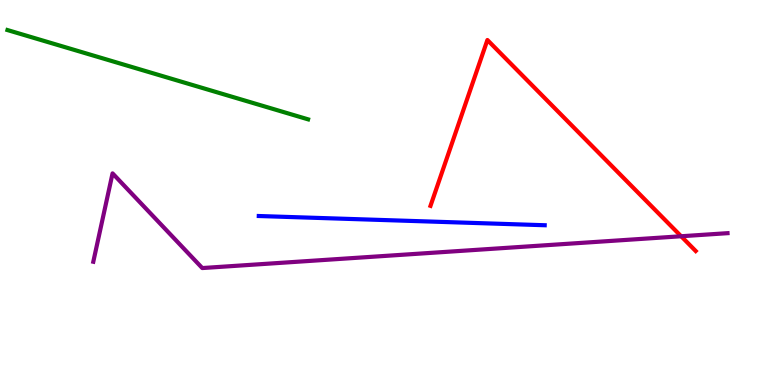[{'lines': ['blue', 'red'], 'intersections': []}, {'lines': ['green', 'red'], 'intersections': []}, {'lines': ['purple', 'red'], 'intersections': [{'x': 8.79, 'y': 3.86}]}, {'lines': ['blue', 'green'], 'intersections': []}, {'lines': ['blue', 'purple'], 'intersections': []}, {'lines': ['green', 'purple'], 'intersections': []}]